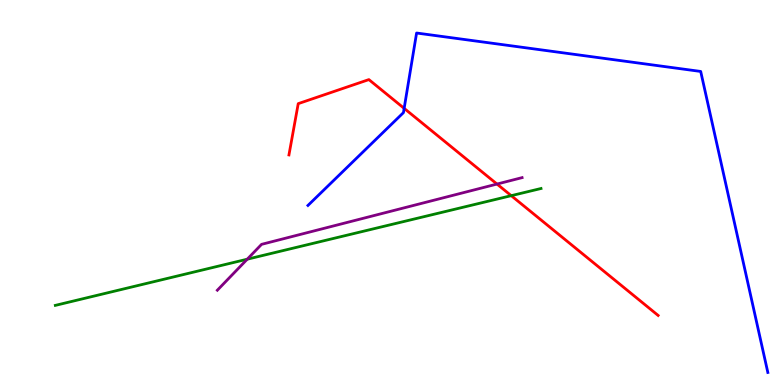[{'lines': ['blue', 'red'], 'intersections': [{'x': 5.21, 'y': 7.19}]}, {'lines': ['green', 'red'], 'intersections': [{'x': 6.6, 'y': 4.92}]}, {'lines': ['purple', 'red'], 'intersections': [{'x': 6.41, 'y': 5.22}]}, {'lines': ['blue', 'green'], 'intersections': []}, {'lines': ['blue', 'purple'], 'intersections': []}, {'lines': ['green', 'purple'], 'intersections': [{'x': 3.19, 'y': 3.27}]}]